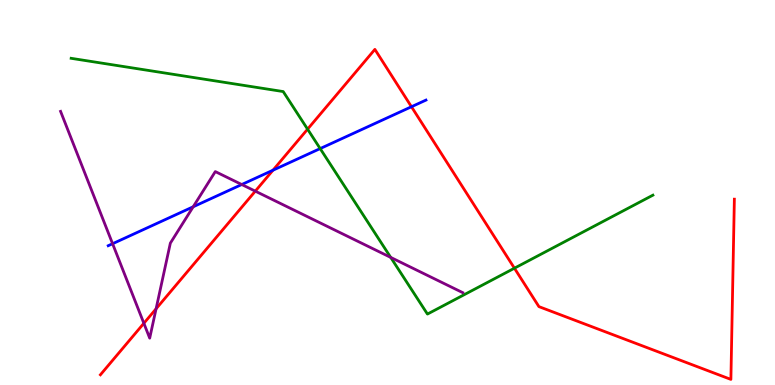[{'lines': ['blue', 'red'], 'intersections': [{'x': 3.52, 'y': 5.58}, {'x': 5.31, 'y': 7.23}]}, {'lines': ['green', 'red'], 'intersections': [{'x': 3.97, 'y': 6.64}, {'x': 6.64, 'y': 3.03}]}, {'lines': ['purple', 'red'], 'intersections': [{'x': 1.86, 'y': 1.6}, {'x': 2.01, 'y': 1.98}, {'x': 3.29, 'y': 5.03}]}, {'lines': ['blue', 'green'], 'intersections': [{'x': 4.13, 'y': 6.14}]}, {'lines': ['blue', 'purple'], 'intersections': [{'x': 1.45, 'y': 3.67}, {'x': 2.49, 'y': 4.63}, {'x': 3.12, 'y': 5.21}]}, {'lines': ['green', 'purple'], 'intersections': [{'x': 5.04, 'y': 3.31}]}]